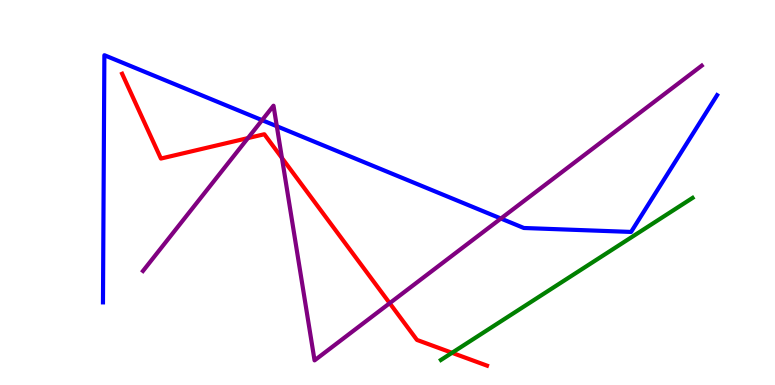[{'lines': ['blue', 'red'], 'intersections': []}, {'lines': ['green', 'red'], 'intersections': [{'x': 5.83, 'y': 0.836}]}, {'lines': ['purple', 'red'], 'intersections': [{'x': 3.2, 'y': 6.41}, {'x': 3.64, 'y': 5.9}, {'x': 5.03, 'y': 2.13}]}, {'lines': ['blue', 'green'], 'intersections': []}, {'lines': ['blue', 'purple'], 'intersections': [{'x': 3.38, 'y': 6.88}, {'x': 3.57, 'y': 6.72}, {'x': 6.46, 'y': 4.32}]}, {'lines': ['green', 'purple'], 'intersections': []}]